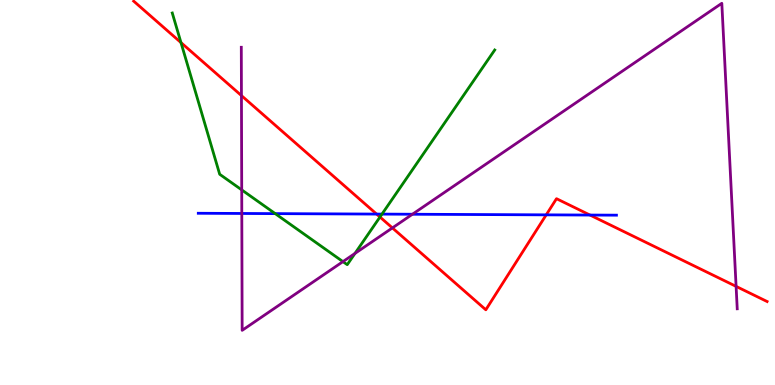[{'lines': ['blue', 'red'], 'intersections': [{'x': 4.86, 'y': 4.44}, {'x': 7.05, 'y': 4.42}, {'x': 7.61, 'y': 4.41}]}, {'lines': ['green', 'red'], 'intersections': [{'x': 2.34, 'y': 8.89}, {'x': 4.9, 'y': 4.36}]}, {'lines': ['purple', 'red'], 'intersections': [{'x': 3.12, 'y': 7.52}, {'x': 5.06, 'y': 4.08}, {'x': 9.5, 'y': 2.56}]}, {'lines': ['blue', 'green'], 'intersections': [{'x': 3.55, 'y': 4.45}, {'x': 4.93, 'y': 4.44}]}, {'lines': ['blue', 'purple'], 'intersections': [{'x': 3.12, 'y': 4.46}, {'x': 5.32, 'y': 4.44}]}, {'lines': ['green', 'purple'], 'intersections': [{'x': 3.12, 'y': 5.07}, {'x': 4.43, 'y': 3.2}, {'x': 4.58, 'y': 3.42}]}]